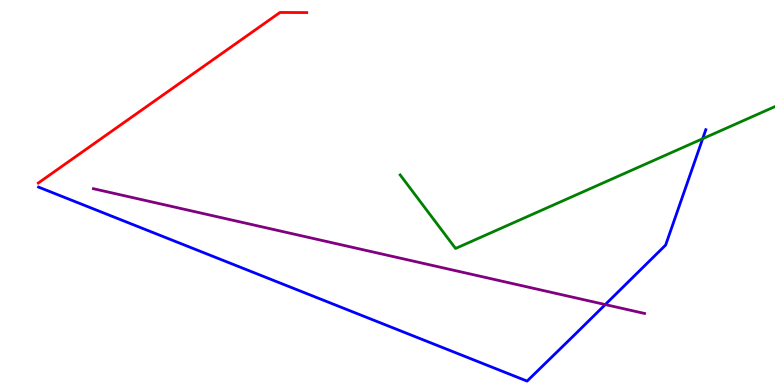[{'lines': ['blue', 'red'], 'intersections': []}, {'lines': ['green', 'red'], 'intersections': []}, {'lines': ['purple', 'red'], 'intersections': []}, {'lines': ['blue', 'green'], 'intersections': [{'x': 9.07, 'y': 6.4}]}, {'lines': ['blue', 'purple'], 'intersections': [{'x': 7.81, 'y': 2.09}]}, {'lines': ['green', 'purple'], 'intersections': []}]